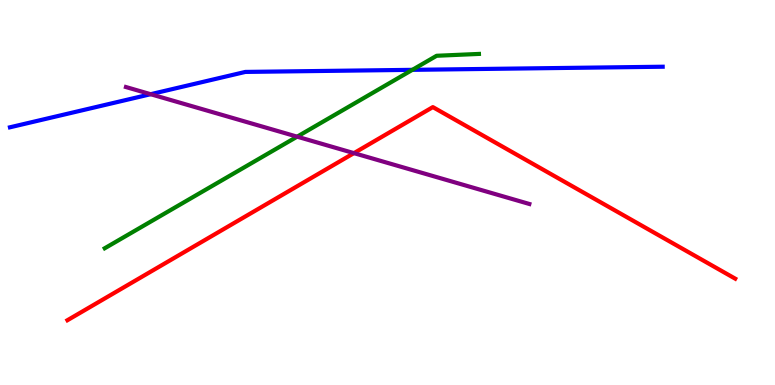[{'lines': ['blue', 'red'], 'intersections': []}, {'lines': ['green', 'red'], 'intersections': []}, {'lines': ['purple', 'red'], 'intersections': [{'x': 4.57, 'y': 6.02}]}, {'lines': ['blue', 'green'], 'intersections': [{'x': 5.32, 'y': 8.19}]}, {'lines': ['blue', 'purple'], 'intersections': [{'x': 1.94, 'y': 7.55}]}, {'lines': ['green', 'purple'], 'intersections': [{'x': 3.83, 'y': 6.45}]}]